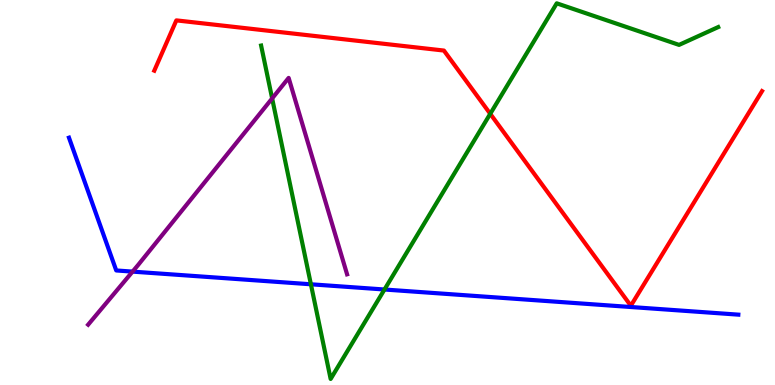[{'lines': ['blue', 'red'], 'intersections': []}, {'lines': ['green', 'red'], 'intersections': [{'x': 6.33, 'y': 7.04}]}, {'lines': ['purple', 'red'], 'intersections': []}, {'lines': ['blue', 'green'], 'intersections': [{'x': 4.01, 'y': 2.62}, {'x': 4.96, 'y': 2.48}]}, {'lines': ['blue', 'purple'], 'intersections': [{'x': 1.71, 'y': 2.95}]}, {'lines': ['green', 'purple'], 'intersections': [{'x': 3.51, 'y': 7.44}]}]